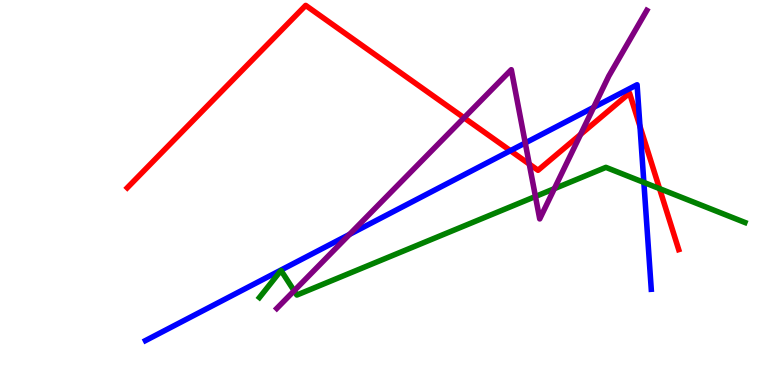[{'lines': ['blue', 'red'], 'intersections': [{'x': 6.59, 'y': 6.09}, {'x': 8.26, 'y': 6.72}]}, {'lines': ['green', 'red'], 'intersections': [{'x': 8.51, 'y': 5.1}]}, {'lines': ['purple', 'red'], 'intersections': [{'x': 5.99, 'y': 6.94}, {'x': 6.83, 'y': 5.74}, {'x': 7.49, 'y': 6.51}]}, {'lines': ['blue', 'green'], 'intersections': [{'x': 8.31, 'y': 5.26}]}, {'lines': ['blue', 'purple'], 'intersections': [{'x': 4.51, 'y': 3.91}, {'x': 6.78, 'y': 6.29}, {'x': 7.66, 'y': 7.21}]}, {'lines': ['green', 'purple'], 'intersections': [{'x': 3.8, 'y': 2.45}, {'x': 6.91, 'y': 4.9}, {'x': 7.15, 'y': 5.1}]}]